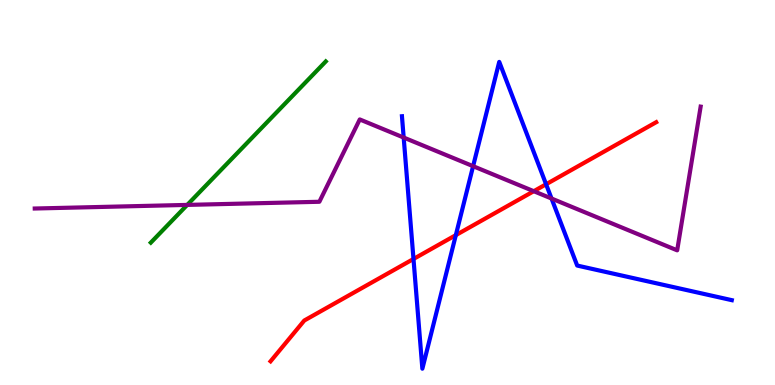[{'lines': ['blue', 'red'], 'intersections': [{'x': 5.34, 'y': 3.27}, {'x': 5.88, 'y': 3.89}, {'x': 7.05, 'y': 5.21}]}, {'lines': ['green', 'red'], 'intersections': []}, {'lines': ['purple', 'red'], 'intersections': [{'x': 6.89, 'y': 5.03}]}, {'lines': ['blue', 'green'], 'intersections': []}, {'lines': ['blue', 'purple'], 'intersections': [{'x': 5.21, 'y': 6.43}, {'x': 6.1, 'y': 5.68}, {'x': 7.12, 'y': 4.84}]}, {'lines': ['green', 'purple'], 'intersections': [{'x': 2.42, 'y': 4.68}]}]